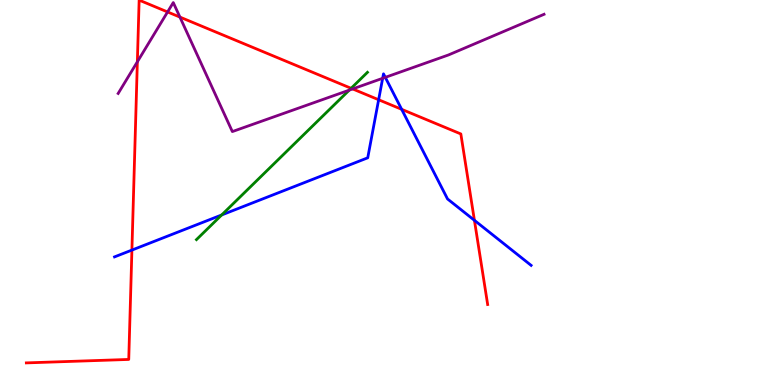[{'lines': ['blue', 'red'], 'intersections': [{'x': 1.7, 'y': 3.5}, {'x': 4.89, 'y': 7.41}, {'x': 5.18, 'y': 7.16}, {'x': 6.12, 'y': 4.28}]}, {'lines': ['green', 'red'], 'intersections': [{'x': 4.53, 'y': 7.71}]}, {'lines': ['purple', 'red'], 'intersections': [{'x': 1.77, 'y': 8.39}, {'x': 2.16, 'y': 9.69}, {'x': 2.32, 'y': 9.56}, {'x': 4.55, 'y': 7.69}]}, {'lines': ['blue', 'green'], 'intersections': [{'x': 2.86, 'y': 4.42}]}, {'lines': ['blue', 'purple'], 'intersections': [{'x': 4.94, 'y': 7.97}, {'x': 4.97, 'y': 7.99}]}, {'lines': ['green', 'purple'], 'intersections': [{'x': 4.51, 'y': 7.66}]}]